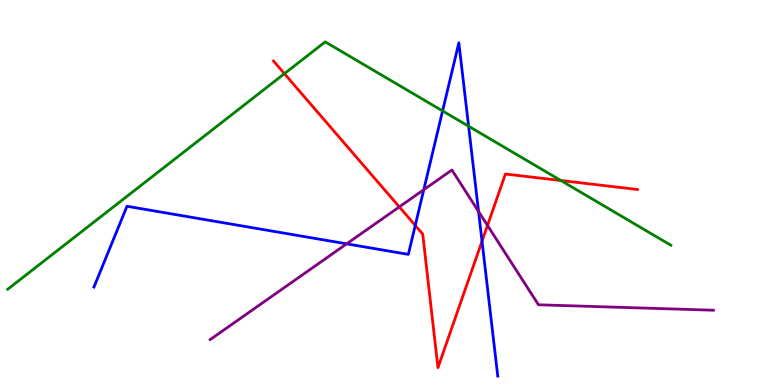[{'lines': ['blue', 'red'], 'intersections': [{'x': 5.36, 'y': 4.15}, {'x': 6.22, 'y': 3.74}]}, {'lines': ['green', 'red'], 'intersections': [{'x': 3.67, 'y': 8.09}, {'x': 7.24, 'y': 5.31}]}, {'lines': ['purple', 'red'], 'intersections': [{'x': 5.15, 'y': 4.63}, {'x': 6.29, 'y': 4.14}]}, {'lines': ['blue', 'green'], 'intersections': [{'x': 5.71, 'y': 7.12}, {'x': 6.05, 'y': 6.72}]}, {'lines': ['blue', 'purple'], 'intersections': [{'x': 4.47, 'y': 3.67}, {'x': 5.47, 'y': 5.07}, {'x': 6.17, 'y': 4.51}]}, {'lines': ['green', 'purple'], 'intersections': []}]